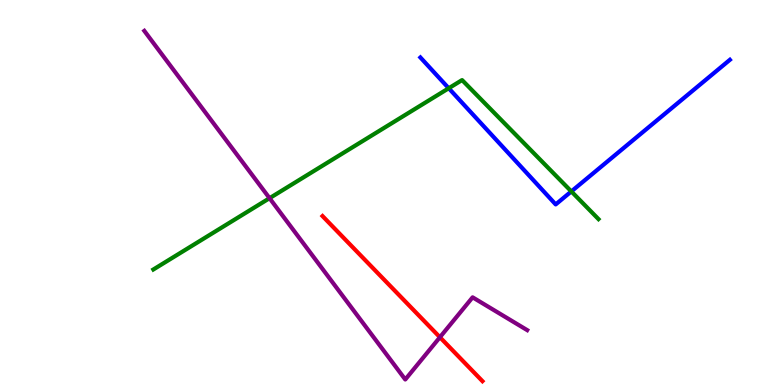[{'lines': ['blue', 'red'], 'intersections': []}, {'lines': ['green', 'red'], 'intersections': []}, {'lines': ['purple', 'red'], 'intersections': [{'x': 5.68, 'y': 1.24}]}, {'lines': ['blue', 'green'], 'intersections': [{'x': 5.79, 'y': 7.71}, {'x': 7.37, 'y': 5.03}]}, {'lines': ['blue', 'purple'], 'intersections': []}, {'lines': ['green', 'purple'], 'intersections': [{'x': 3.48, 'y': 4.85}]}]